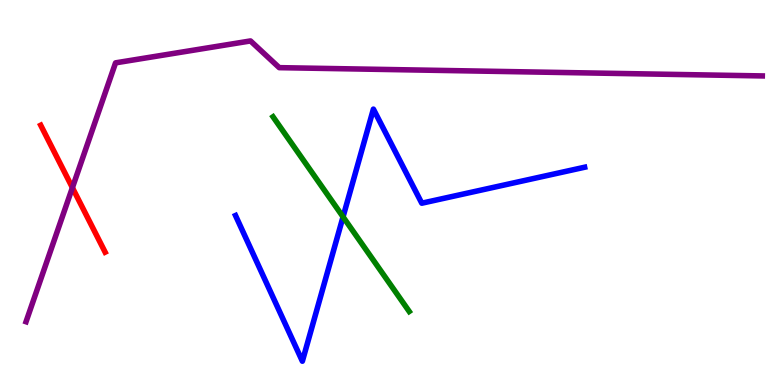[{'lines': ['blue', 'red'], 'intersections': []}, {'lines': ['green', 'red'], 'intersections': []}, {'lines': ['purple', 'red'], 'intersections': [{'x': 0.934, 'y': 5.13}]}, {'lines': ['blue', 'green'], 'intersections': [{'x': 4.43, 'y': 4.37}]}, {'lines': ['blue', 'purple'], 'intersections': []}, {'lines': ['green', 'purple'], 'intersections': []}]